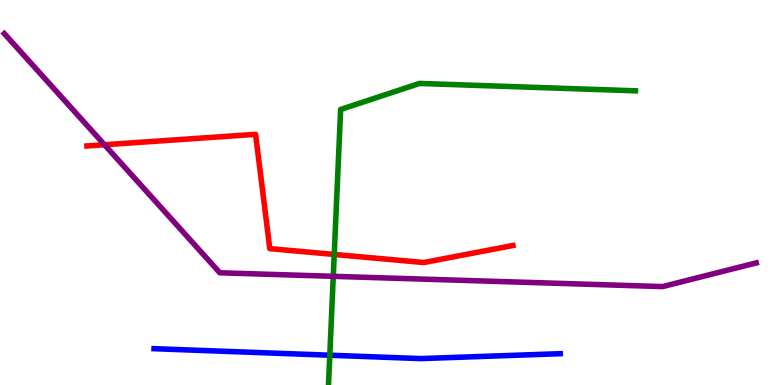[{'lines': ['blue', 'red'], 'intersections': []}, {'lines': ['green', 'red'], 'intersections': [{'x': 4.31, 'y': 3.39}]}, {'lines': ['purple', 'red'], 'intersections': [{'x': 1.35, 'y': 6.24}]}, {'lines': ['blue', 'green'], 'intersections': [{'x': 4.26, 'y': 0.774}]}, {'lines': ['blue', 'purple'], 'intersections': []}, {'lines': ['green', 'purple'], 'intersections': [{'x': 4.3, 'y': 2.82}]}]